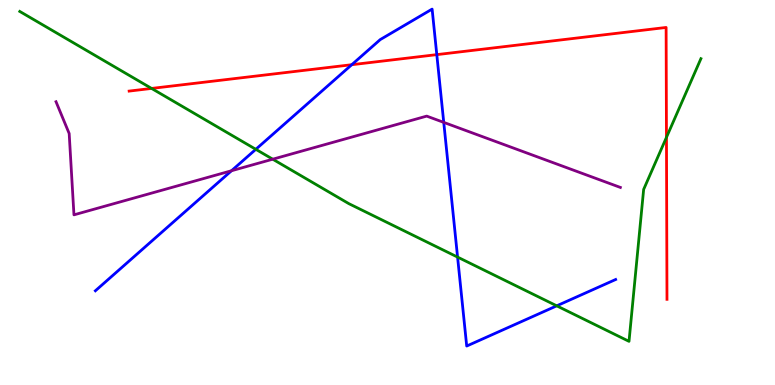[{'lines': ['blue', 'red'], 'intersections': [{'x': 4.54, 'y': 8.32}, {'x': 5.64, 'y': 8.58}]}, {'lines': ['green', 'red'], 'intersections': [{'x': 1.96, 'y': 7.7}, {'x': 8.6, 'y': 6.43}]}, {'lines': ['purple', 'red'], 'intersections': []}, {'lines': ['blue', 'green'], 'intersections': [{'x': 3.3, 'y': 6.12}, {'x': 5.9, 'y': 3.32}, {'x': 7.18, 'y': 2.06}]}, {'lines': ['blue', 'purple'], 'intersections': [{'x': 2.99, 'y': 5.57}, {'x': 5.73, 'y': 6.82}]}, {'lines': ['green', 'purple'], 'intersections': [{'x': 3.52, 'y': 5.86}]}]